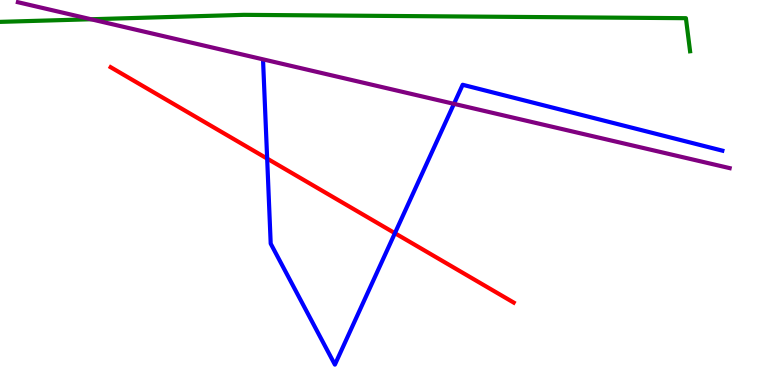[{'lines': ['blue', 'red'], 'intersections': [{'x': 3.45, 'y': 5.88}, {'x': 5.1, 'y': 3.94}]}, {'lines': ['green', 'red'], 'intersections': []}, {'lines': ['purple', 'red'], 'intersections': []}, {'lines': ['blue', 'green'], 'intersections': []}, {'lines': ['blue', 'purple'], 'intersections': [{'x': 5.86, 'y': 7.3}]}, {'lines': ['green', 'purple'], 'intersections': [{'x': 1.17, 'y': 9.5}]}]